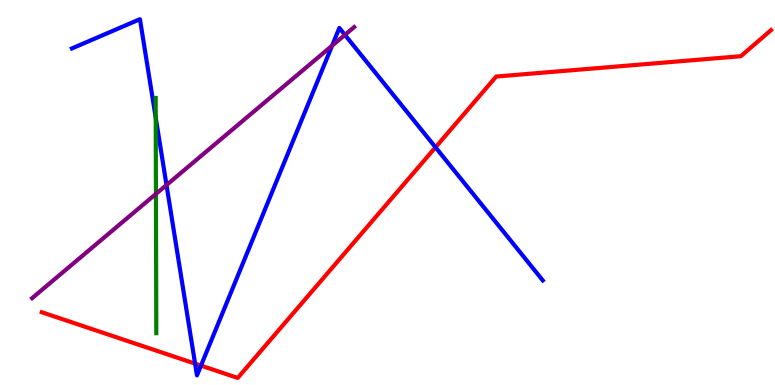[{'lines': ['blue', 'red'], 'intersections': [{'x': 2.52, 'y': 0.555}, {'x': 2.59, 'y': 0.504}, {'x': 5.62, 'y': 6.17}]}, {'lines': ['green', 'red'], 'intersections': []}, {'lines': ['purple', 'red'], 'intersections': []}, {'lines': ['blue', 'green'], 'intersections': [{'x': 2.01, 'y': 6.94}]}, {'lines': ['blue', 'purple'], 'intersections': [{'x': 2.15, 'y': 5.19}, {'x': 4.29, 'y': 8.81}, {'x': 4.45, 'y': 9.09}]}, {'lines': ['green', 'purple'], 'intersections': [{'x': 2.01, 'y': 4.96}]}]